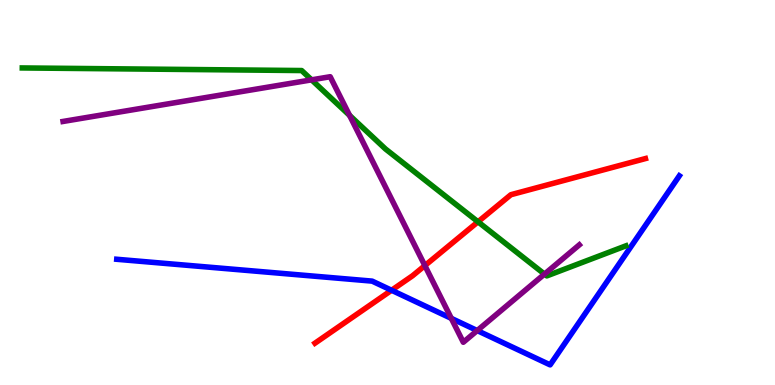[{'lines': ['blue', 'red'], 'intersections': [{'x': 5.05, 'y': 2.46}]}, {'lines': ['green', 'red'], 'intersections': [{'x': 6.17, 'y': 4.24}]}, {'lines': ['purple', 'red'], 'intersections': [{'x': 5.48, 'y': 3.1}]}, {'lines': ['blue', 'green'], 'intersections': []}, {'lines': ['blue', 'purple'], 'intersections': [{'x': 5.82, 'y': 1.73}, {'x': 6.16, 'y': 1.41}]}, {'lines': ['green', 'purple'], 'intersections': [{'x': 4.02, 'y': 7.93}, {'x': 4.51, 'y': 7.0}, {'x': 7.03, 'y': 2.88}]}]